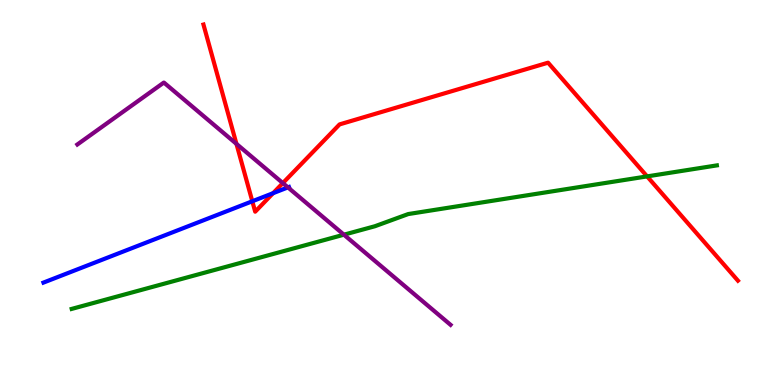[{'lines': ['blue', 'red'], 'intersections': [{'x': 3.26, 'y': 4.77}, {'x': 3.52, 'y': 4.98}]}, {'lines': ['green', 'red'], 'intersections': [{'x': 8.35, 'y': 5.42}]}, {'lines': ['purple', 'red'], 'intersections': [{'x': 3.05, 'y': 6.26}, {'x': 3.65, 'y': 5.24}]}, {'lines': ['blue', 'green'], 'intersections': []}, {'lines': ['blue', 'purple'], 'intersections': [{'x': 3.72, 'y': 5.13}]}, {'lines': ['green', 'purple'], 'intersections': [{'x': 4.44, 'y': 3.9}]}]